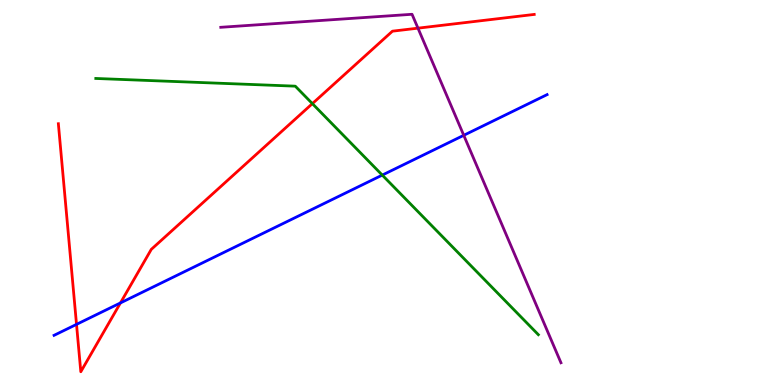[{'lines': ['blue', 'red'], 'intersections': [{'x': 0.987, 'y': 1.57}, {'x': 1.55, 'y': 2.13}]}, {'lines': ['green', 'red'], 'intersections': [{'x': 4.03, 'y': 7.31}]}, {'lines': ['purple', 'red'], 'intersections': [{'x': 5.39, 'y': 9.27}]}, {'lines': ['blue', 'green'], 'intersections': [{'x': 4.93, 'y': 5.45}]}, {'lines': ['blue', 'purple'], 'intersections': [{'x': 5.98, 'y': 6.49}]}, {'lines': ['green', 'purple'], 'intersections': []}]